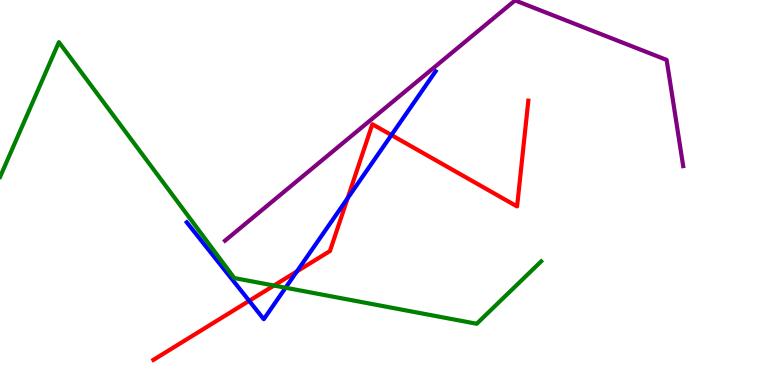[{'lines': ['blue', 'red'], 'intersections': [{'x': 3.22, 'y': 2.19}, {'x': 3.83, 'y': 2.95}, {'x': 4.49, 'y': 4.85}, {'x': 5.05, 'y': 6.49}]}, {'lines': ['green', 'red'], 'intersections': [{'x': 3.54, 'y': 2.58}]}, {'lines': ['purple', 'red'], 'intersections': []}, {'lines': ['blue', 'green'], 'intersections': [{'x': 3.68, 'y': 2.53}]}, {'lines': ['blue', 'purple'], 'intersections': []}, {'lines': ['green', 'purple'], 'intersections': []}]